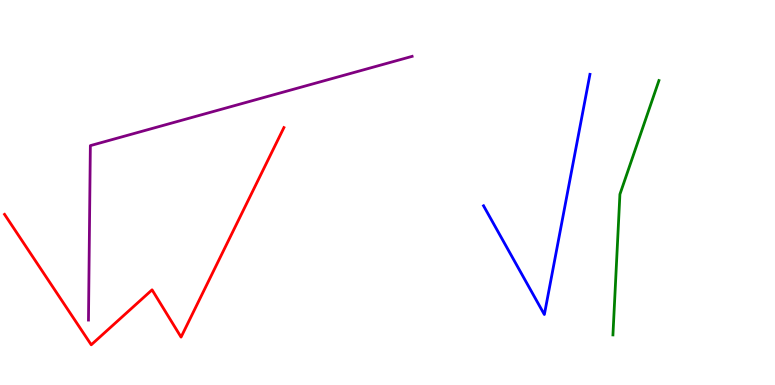[{'lines': ['blue', 'red'], 'intersections': []}, {'lines': ['green', 'red'], 'intersections': []}, {'lines': ['purple', 'red'], 'intersections': []}, {'lines': ['blue', 'green'], 'intersections': []}, {'lines': ['blue', 'purple'], 'intersections': []}, {'lines': ['green', 'purple'], 'intersections': []}]